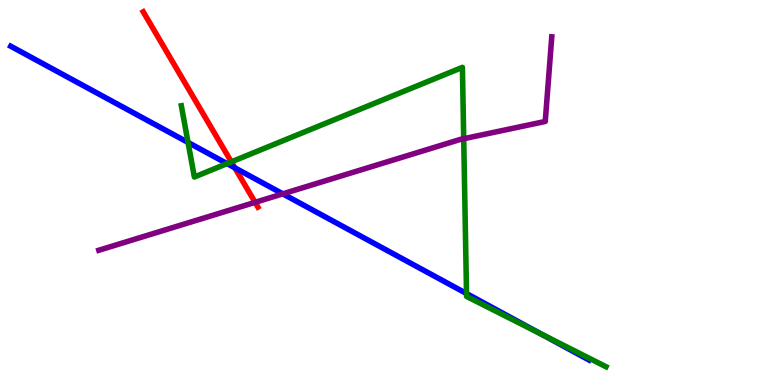[{'lines': ['blue', 'red'], 'intersections': [{'x': 3.03, 'y': 5.64}]}, {'lines': ['green', 'red'], 'intersections': [{'x': 2.99, 'y': 5.8}]}, {'lines': ['purple', 'red'], 'intersections': [{'x': 3.29, 'y': 4.74}]}, {'lines': ['blue', 'green'], 'intersections': [{'x': 2.43, 'y': 6.3}, {'x': 2.93, 'y': 5.75}, {'x': 6.02, 'y': 2.38}, {'x': 6.98, 'y': 1.32}]}, {'lines': ['blue', 'purple'], 'intersections': [{'x': 3.65, 'y': 4.97}]}, {'lines': ['green', 'purple'], 'intersections': [{'x': 5.98, 'y': 6.4}]}]